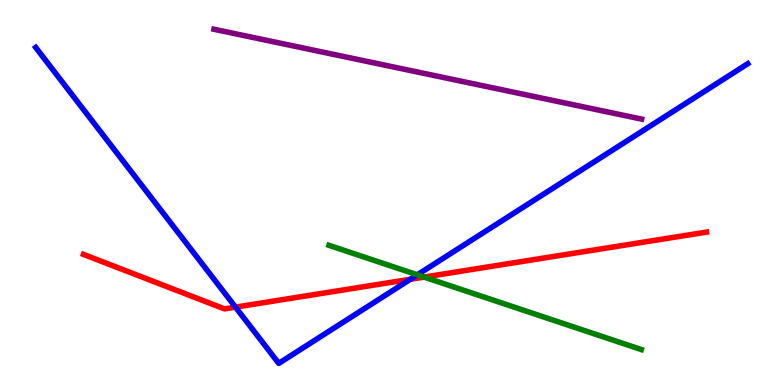[{'lines': ['blue', 'red'], 'intersections': [{'x': 3.04, 'y': 2.02}, {'x': 5.29, 'y': 2.75}]}, {'lines': ['green', 'red'], 'intersections': [{'x': 5.47, 'y': 2.8}]}, {'lines': ['purple', 'red'], 'intersections': []}, {'lines': ['blue', 'green'], 'intersections': [{'x': 5.39, 'y': 2.86}]}, {'lines': ['blue', 'purple'], 'intersections': []}, {'lines': ['green', 'purple'], 'intersections': []}]